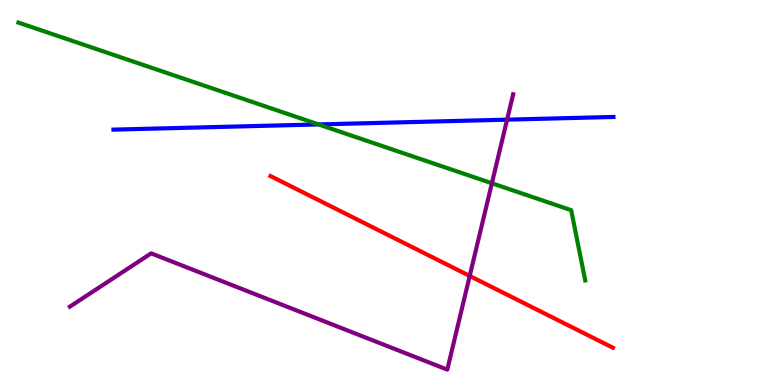[{'lines': ['blue', 'red'], 'intersections': []}, {'lines': ['green', 'red'], 'intersections': []}, {'lines': ['purple', 'red'], 'intersections': [{'x': 6.06, 'y': 2.83}]}, {'lines': ['blue', 'green'], 'intersections': [{'x': 4.11, 'y': 6.77}]}, {'lines': ['blue', 'purple'], 'intersections': [{'x': 6.54, 'y': 6.89}]}, {'lines': ['green', 'purple'], 'intersections': [{'x': 6.35, 'y': 5.24}]}]